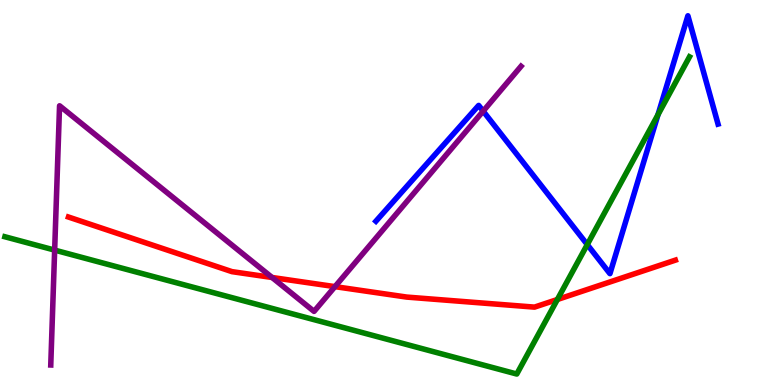[{'lines': ['blue', 'red'], 'intersections': []}, {'lines': ['green', 'red'], 'intersections': [{'x': 7.19, 'y': 2.22}]}, {'lines': ['purple', 'red'], 'intersections': [{'x': 3.51, 'y': 2.79}, {'x': 4.32, 'y': 2.55}]}, {'lines': ['blue', 'green'], 'intersections': [{'x': 7.58, 'y': 3.65}, {'x': 8.49, 'y': 7.02}]}, {'lines': ['blue', 'purple'], 'intersections': [{'x': 6.23, 'y': 7.11}]}, {'lines': ['green', 'purple'], 'intersections': [{'x': 0.705, 'y': 3.5}]}]